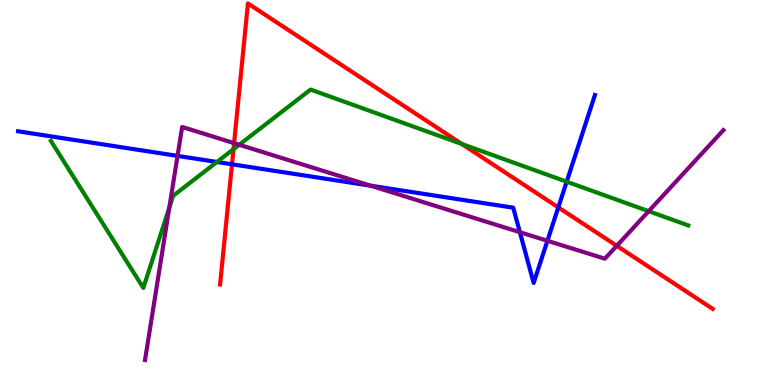[{'lines': ['blue', 'red'], 'intersections': [{'x': 2.99, 'y': 5.73}, {'x': 7.2, 'y': 4.61}]}, {'lines': ['green', 'red'], 'intersections': [{'x': 3.01, 'y': 6.13}, {'x': 5.96, 'y': 6.26}]}, {'lines': ['purple', 'red'], 'intersections': [{'x': 3.02, 'y': 6.28}, {'x': 7.96, 'y': 3.62}]}, {'lines': ['blue', 'green'], 'intersections': [{'x': 2.8, 'y': 5.79}, {'x': 7.31, 'y': 5.28}]}, {'lines': ['blue', 'purple'], 'intersections': [{'x': 2.29, 'y': 5.95}, {'x': 4.78, 'y': 5.18}, {'x': 6.71, 'y': 3.97}, {'x': 7.06, 'y': 3.75}]}, {'lines': ['green', 'purple'], 'intersections': [{'x': 2.18, 'y': 4.6}, {'x': 3.09, 'y': 6.24}, {'x': 8.37, 'y': 4.51}]}]